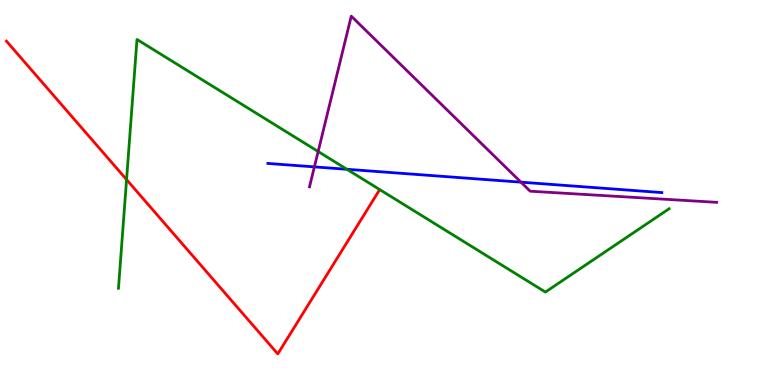[{'lines': ['blue', 'red'], 'intersections': []}, {'lines': ['green', 'red'], 'intersections': [{'x': 1.63, 'y': 5.34}]}, {'lines': ['purple', 'red'], 'intersections': []}, {'lines': ['blue', 'green'], 'intersections': [{'x': 4.48, 'y': 5.6}]}, {'lines': ['blue', 'purple'], 'intersections': [{'x': 4.06, 'y': 5.67}, {'x': 6.72, 'y': 5.27}]}, {'lines': ['green', 'purple'], 'intersections': [{'x': 4.11, 'y': 6.06}]}]